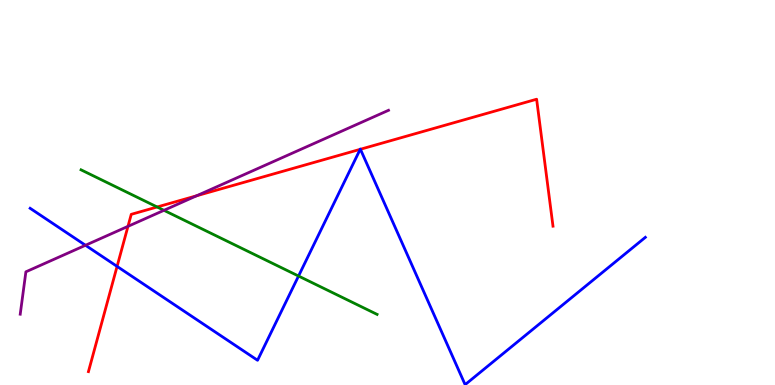[{'lines': ['blue', 'red'], 'intersections': [{'x': 1.51, 'y': 3.08}, {'x': 4.65, 'y': 6.12}, {'x': 4.65, 'y': 6.12}]}, {'lines': ['green', 'red'], 'intersections': [{'x': 2.03, 'y': 4.62}]}, {'lines': ['purple', 'red'], 'intersections': [{'x': 1.65, 'y': 4.12}, {'x': 2.54, 'y': 4.91}]}, {'lines': ['blue', 'green'], 'intersections': [{'x': 3.85, 'y': 2.83}]}, {'lines': ['blue', 'purple'], 'intersections': [{'x': 1.1, 'y': 3.63}]}, {'lines': ['green', 'purple'], 'intersections': [{'x': 2.12, 'y': 4.54}]}]